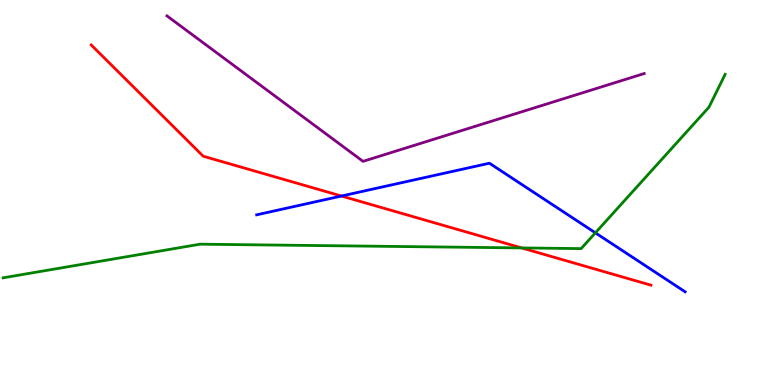[{'lines': ['blue', 'red'], 'intersections': [{'x': 4.41, 'y': 4.91}]}, {'lines': ['green', 'red'], 'intersections': [{'x': 6.73, 'y': 3.56}]}, {'lines': ['purple', 'red'], 'intersections': []}, {'lines': ['blue', 'green'], 'intersections': [{'x': 7.68, 'y': 3.95}]}, {'lines': ['blue', 'purple'], 'intersections': []}, {'lines': ['green', 'purple'], 'intersections': []}]